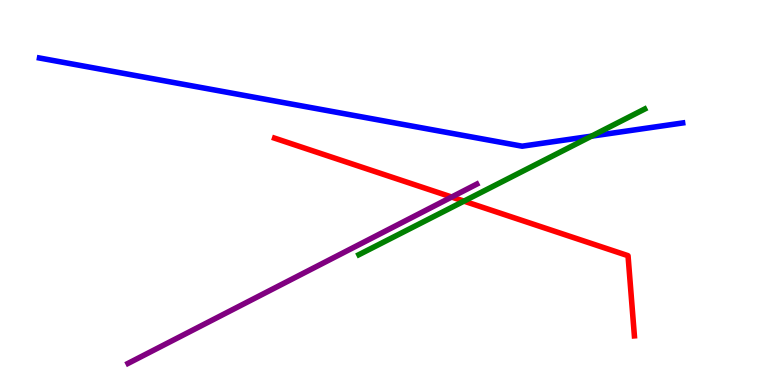[{'lines': ['blue', 'red'], 'intersections': []}, {'lines': ['green', 'red'], 'intersections': [{'x': 5.99, 'y': 4.78}]}, {'lines': ['purple', 'red'], 'intersections': [{'x': 5.83, 'y': 4.88}]}, {'lines': ['blue', 'green'], 'intersections': [{'x': 7.63, 'y': 6.46}]}, {'lines': ['blue', 'purple'], 'intersections': []}, {'lines': ['green', 'purple'], 'intersections': []}]